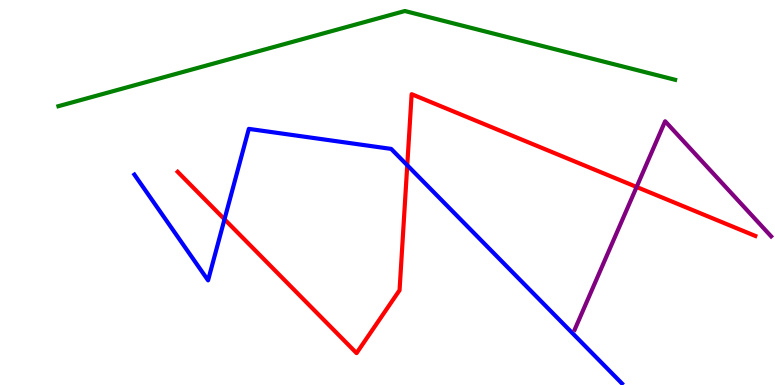[{'lines': ['blue', 'red'], 'intersections': [{'x': 2.9, 'y': 4.3}, {'x': 5.25, 'y': 5.71}]}, {'lines': ['green', 'red'], 'intersections': []}, {'lines': ['purple', 'red'], 'intersections': [{'x': 8.21, 'y': 5.14}]}, {'lines': ['blue', 'green'], 'intersections': []}, {'lines': ['blue', 'purple'], 'intersections': []}, {'lines': ['green', 'purple'], 'intersections': []}]